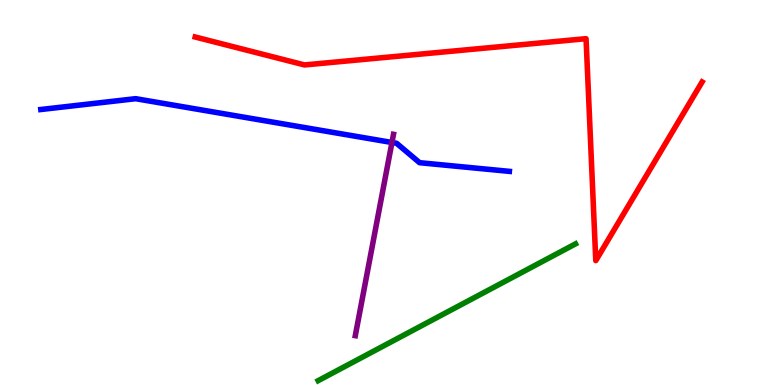[{'lines': ['blue', 'red'], 'intersections': []}, {'lines': ['green', 'red'], 'intersections': []}, {'lines': ['purple', 'red'], 'intersections': []}, {'lines': ['blue', 'green'], 'intersections': []}, {'lines': ['blue', 'purple'], 'intersections': [{'x': 5.06, 'y': 6.3}]}, {'lines': ['green', 'purple'], 'intersections': []}]